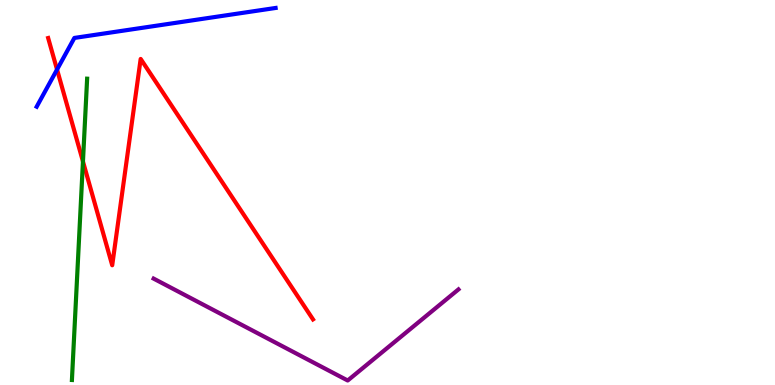[{'lines': ['blue', 'red'], 'intersections': [{'x': 0.736, 'y': 8.19}]}, {'lines': ['green', 'red'], 'intersections': [{'x': 1.07, 'y': 5.81}]}, {'lines': ['purple', 'red'], 'intersections': []}, {'lines': ['blue', 'green'], 'intersections': []}, {'lines': ['blue', 'purple'], 'intersections': []}, {'lines': ['green', 'purple'], 'intersections': []}]